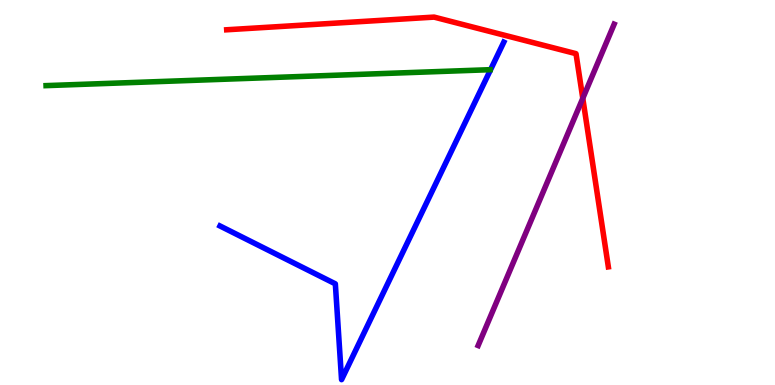[{'lines': ['blue', 'red'], 'intersections': []}, {'lines': ['green', 'red'], 'intersections': []}, {'lines': ['purple', 'red'], 'intersections': [{'x': 7.52, 'y': 7.45}]}, {'lines': ['blue', 'green'], 'intersections': []}, {'lines': ['blue', 'purple'], 'intersections': []}, {'lines': ['green', 'purple'], 'intersections': []}]